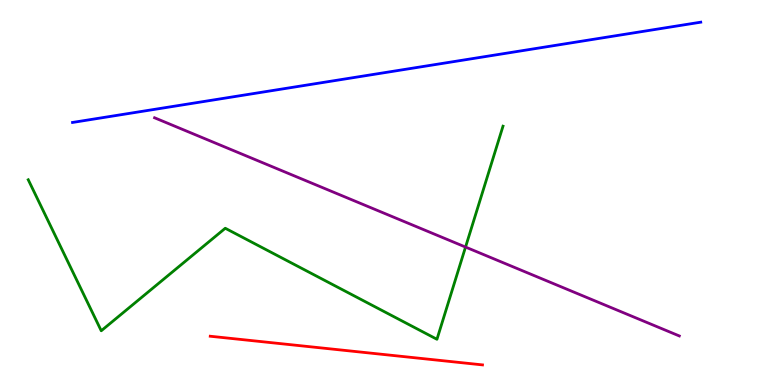[{'lines': ['blue', 'red'], 'intersections': []}, {'lines': ['green', 'red'], 'intersections': []}, {'lines': ['purple', 'red'], 'intersections': []}, {'lines': ['blue', 'green'], 'intersections': []}, {'lines': ['blue', 'purple'], 'intersections': []}, {'lines': ['green', 'purple'], 'intersections': [{'x': 6.01, 'y': 3.58}]}]